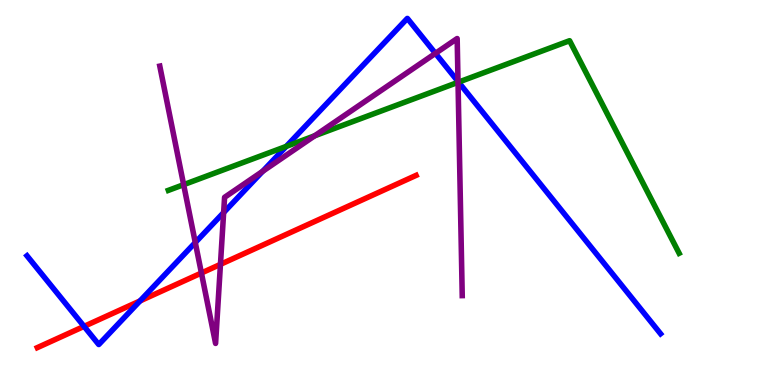[{'lines': ['blue', 'red'], 'intersections': [{'x': 1.08, 'y': 1.52}, {'x': 1.81, 'y': 2.18}]}, {'lines': ['green', 'red'], 'intersections': []}, {'lines': ['purple', 'red'], 'intersections': [{'x': 2.6, 'y': 2.91}, {'x': 2.84, 'y': 3.13}]}, {'lines': ['blue', 'green'], 'intersections': [{'x': 3.69, 'y': 6.2}, {'x': 5.92, 'y': 7.87}]}, {'lines': ['blue', 'purple'], 'intersections': [{'x': 2.52, 'y': 3.7}, {'x': 2.89, 'y': 4.48}, {'x': 3.39, 'y': 5.55}, {'x': 5.62, 'y': 8.61}, {'x': 5.91, 'y': 7.88}]}, {'lines': ['green', 'purple'], 'intersections': [{'x': 2.37, 'y': 5.2}, {'x': 4.06, 'y': 6.47}, {'x': 5.91, 'y': 7.86}]}]